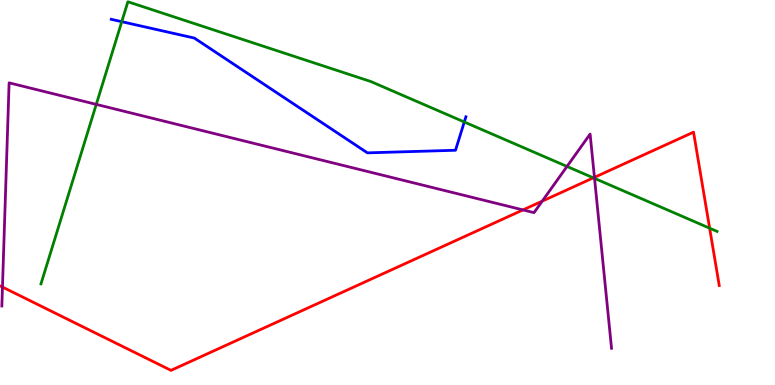[{'lines': ['blue', 'red'], 'intersections': []}, {'lines': ['green', 'red'], 'intersections': [{'x': 7.66, 'y': 5.38}, {'x': 9.16, 'y': 4.07}]}, {'lines': ['purple', 'red'], 'intersections': [{'x': 0.0317, 'y': 2.54}, {'x': 6.75, 'y': 4.55}, {'x': 7.0, 'y': 4.78}, {'x': 7.67, 'y': 5.39}]}, {'lines': ['blue', 'green'], 'intersections': [{'x': 1.57, 'y': 9.44}, {'x': 5.99, 'y': 6.83}]}, {'lines': ['blue', 'purple'], 'intersections': []}, {'lines': ['green', 'purple'], 'intersections': [{'x': 1.24, 'y': 7.29}, {'x': 7.32, 'y': 5.68}, {'x': 7.67, 'y': 5.37}]}]